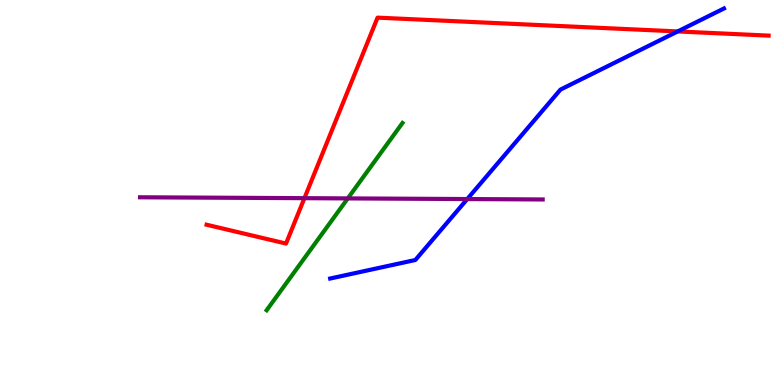[{'lines': ['blue', 'red'], 'intersections': [{'x': 8.74, 'y': 9.18}]}, {'lines': ['green', 'red'], 'intersections': []}, {'lines': ['purple', 'red'], 'intersections': [{'x': 3.93, 'y': 4.85}]}, {'lines': ['blue', 'green'], 'intersections': []}, {'lines': ['blue', 'purple'], 'intersections': [{'x': 6.03, 'y': 4.83}]}, {'lines': ['green', 'purple'], 'intersections': [{'x': 4.49, 'y': 4.85}]}]